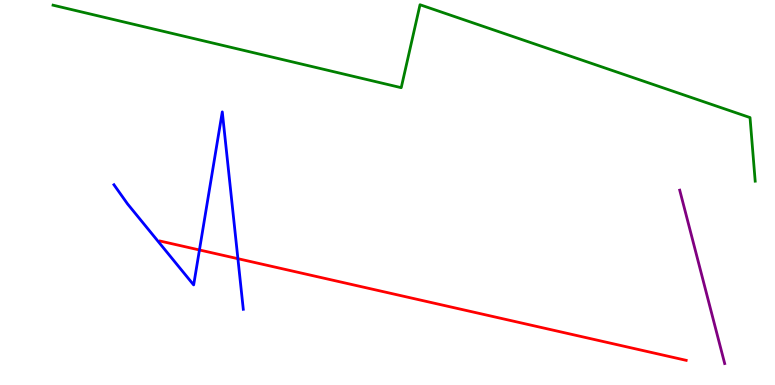[{'lines': ['blue', 'red'], 'intersections': [{'x': 2.57, 'y': 3.51}, {'x': 3.07, 'y': 3.28}]}, {'lines': ['green', 'red'], 'intersections': []}, {'lines': ['purple', 'red'], 'intersections': []}, {'lines': ['blue', 'green'], 'intersections': []}, {'lines': ['blue', 'purple'], 'intersections': []}, {'lines': ['green', 'purple'], 'intersections': []}]